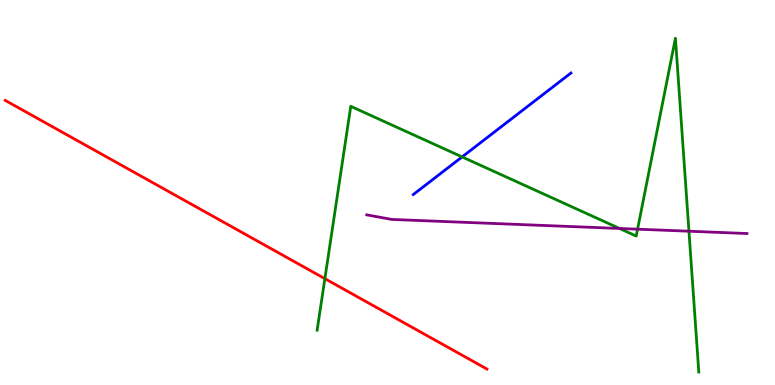[{'lines': ['blue', 'red'], 'intersections': []}, {'lines': ['green', 'red'], 'intersections': [{'x': 4.19, 'y': 2.76}]}, {'lines': ['purple', 'red'], 'intersections': []}, {'lines': ['blue', 'green'], 'intersections': [{'x': 5.96, 'y': 5.92}]}, {'lines': ['blue', 'purple'], 'intersections': []}, {'lines': ['green', 'purple'], 'intersections': [{'x': 7.99, 'y': 4.07}, {'x': 8.23, 'y': 4.05}, {'x': 8.89, 'y': 3.99}]}]